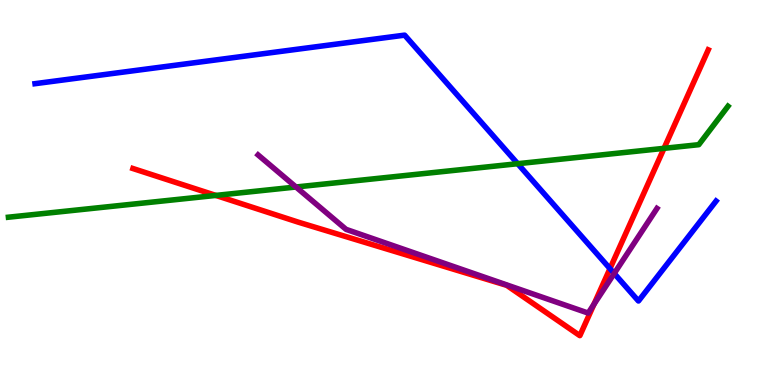[{'lines': ['blue', 'red'], 'intersections': [{'x': 7.87, 'y': 3.02}]}, {'lines': ['green', 'red'], 'intersections': [{'x': 2.78, 'y': 4.92}, {'x': 8.57, 'y': 6.15}]}, {'lines': ['purple', 'red'], 'intersections': [{'x': 7.66, 'y': 2.1}]}, {'lines': ['blue', 'green'], 'intersections': [{'x': 6.68, 'y': 5.75}]}, {'lines': ['blue', 'purple'], 'intersections': [{'x': 7.93, 'y': 2.9}]}, {'lines': ['green', 'purple'], 'intersections': [{'x': 3.82, 'y': 5.14}]}]